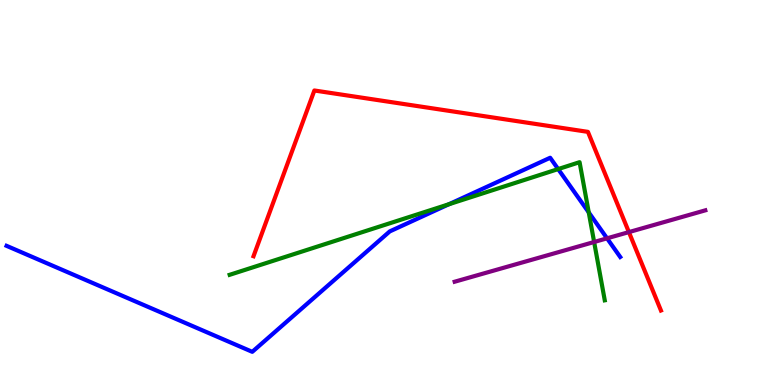[{'lines': ['blue', 'red'], 'intersections': []}, {'lines': ['green', 'red'], 'intersections': []}, {'lines': ['purple', 'red'], 'intersections': [{'x': 8.11, 'y': 3.97}]}, {'lines': ['blue', 'green'], 'intersections': [{'x': 5.79, 'y': 4.69}, {'x': 7.2, 'y': 5.61}, {'x': 7.6, 'y': 4.48}]}, {'lines': ['blue', 'purple'], 'intersections': [{'x': 7.83, 'y': 3.81}]}, {'lines': ['green', 'purple'], 'intersections': [{'x': 7.67, 'y': 3.71}]}]